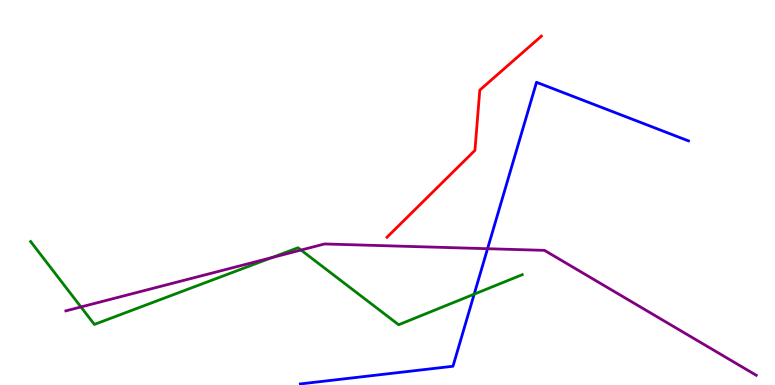[{'lines': ['blue', 'red'], 'intersections': []}, {'lines': ['green', 'red'], 'intersections': []}, {'lines': ['purple', 'red'], 'intersections': []}, {'lines': ['blue', 'green'], 'intersections': [{'x': 6.12, 'y': 2.36}]}, {'lines': ['blue', 'purple'], 'intersections': [{'x': 6.29, 'y': 3.54}]}, {'lines': ['green', 'purple'], 'intersections': [{'x': 1.04, 'y': 2.03}, {'x': 3.51, 'y': 3.31}, {'x': 3.88, 'y': 3.5}]}]